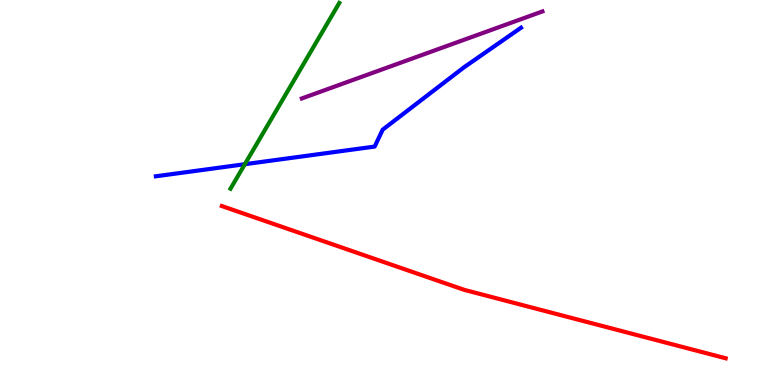[{'lines': ['blue', 'red'], 'intersections': []}, {'lines': ['green', 'red'], 'intersections': []}, {'lines': ['purple', 'red'], 'intersections': []}, {'lines': ['blue', 'green'], 'intersections': [{'x': 3.16, 'y': 5.73}]}, {'lines': ['blue', 'purple'], 'intersections': []}, {'lines': ['green', 'purple'], 'intersections': []}]